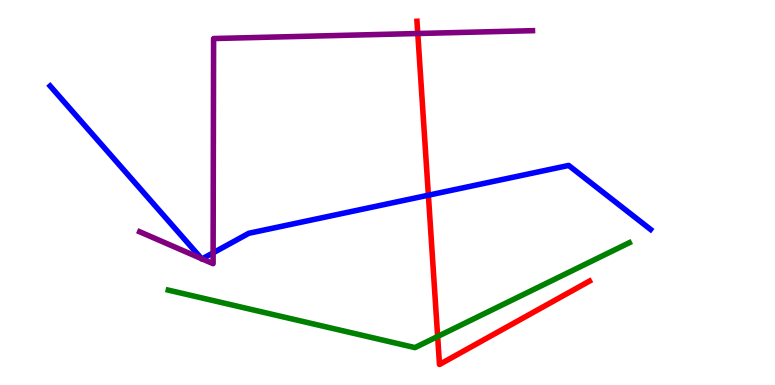[{'lines': ['blue', 'red'], 'intersections': [{'x': 5.53, 'y': 4.93}]}, {'lines': ['green', 'red'], 'intersections': [{'x': 5.65, 'y': 1.26}]}, {'lines': ['purple', 'red'], 'intersections': [{'x': 5.39, 'y': 9.13}]}, {'lines': ['blue', 'green'], 'intersections': []}, {'lines': ['blue', 'purple'], 'intersections': [{'x': 2.6, 'y': 3.28}, {'x': 2.61, 'y': 3.28}, {'x': 2.75, 'y': 3.43}]}, {'lines': ['green', 'purple'], 'intersections': []}]